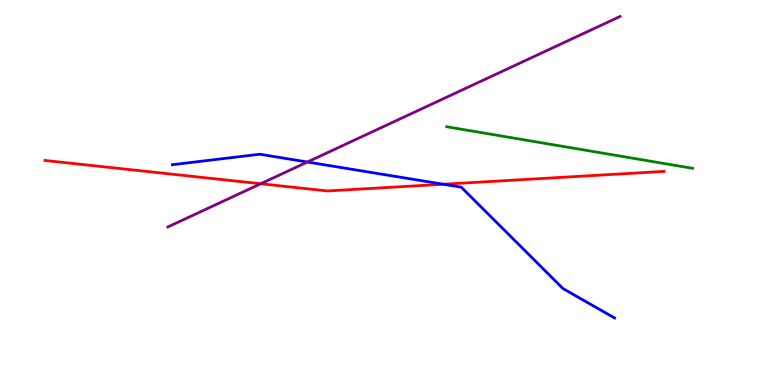[{'lines': ['blue', 'red'], 'intersections': [{'x': 5.72, 'y': 5.21}]}, {'lines': ['green', 'red'], 'intersections': []}, {'lines': ['purple', 'red'], 'intersections': [{'x': 3.36, 'y': 5.23}]}, {'lines': ['blue', 'green'], 'intersections': []}, {'lines': ['blue', 'purple'], 'intersections': [{'x': 3.97, 'y': 5.79}]}, {'lines': ['green', 'purple'], 'intersections': []}]